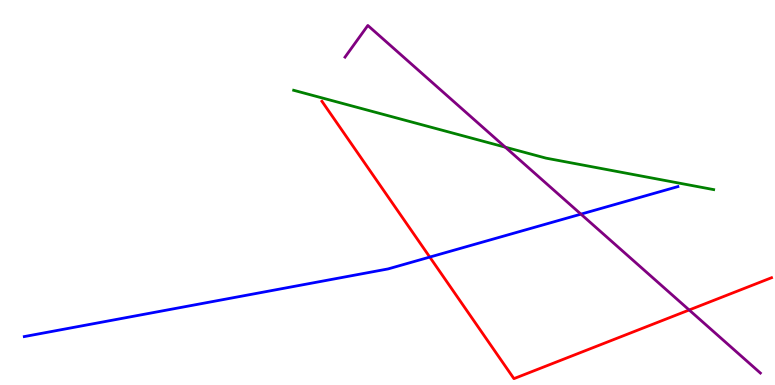[{'lines': ['blue', 'red'], 'intersections': [{'x': 5.55, 'y': 3.32}]}, {'lines': ['green', 'red'], 'intersections': []}, {'lines': ['purple', 'red'], 'intersections': [{'x': 8.89, 'y': 1.95}]}, {'lines': ['blue', 'green'], 'intersections': []}, {'lines': ['blue', 'purple'], 'intersections': [{'x': 7.5, 'y': 4.44}]}, {'lines': ['green', 'purple'], 'intersections': [{'x': 6.52, 'y': 6.18}]}]